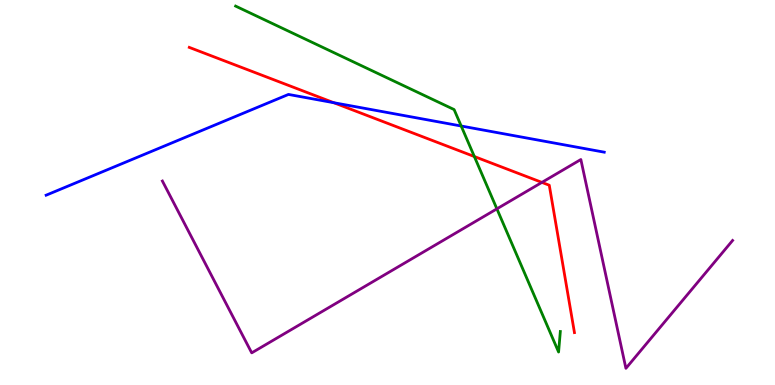[{'lines': ['blue', 'red'], 'intersections': [{'x': 4.31, 'y': 7.33}]}, {'lines': ['green', 'red'], 'intersections': [{'x': 6.12, 'y': 5.93}]}, {'lines': ['purple', 'red'], 'intersections': [{'x': 6.99, 'y': 5.26}]}, {'lines': ['blue', 'green'], 'intersections': [{'x': 5.95, 'y': 6.73}]}, {'lines': ['blue', 'purple'], 'intersections': []}, {'lines': ['green', 'purple'], 'intersections': [{'x': 6.41, 'y': 4.58}]}]